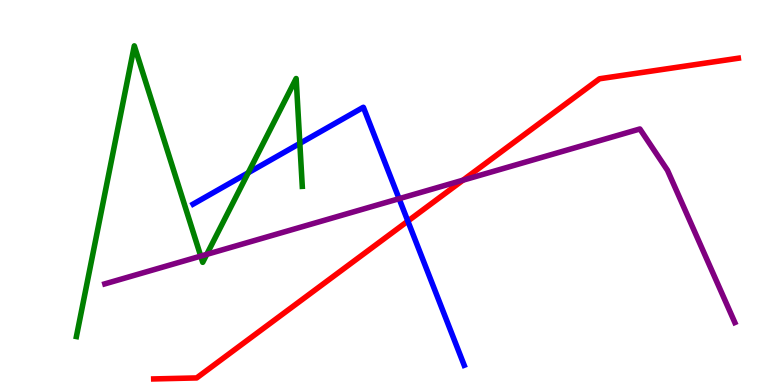[{'lines': ['blue', 'red'], 'intersections': [{'x': 5.26, 'y': 4.26}]}, {'lines': ['green', 'red'], 'intersections': []}, {'lines': ['purple', 'red'], 'intersections': [{'x': 5.97, 'y': 5.32}]}, {'lines': ['blue', 'green'], 'intersections': [{'x': 3.2, 'y': 5.51}, {'x': 3.87, 'y': 6.28}]}, {'lines': ['blue', 'purple'], 'intersections': [{'x': 5.15, 'y': 4.84}]}, {'lines': ['green', 'purple'], 'intersections': [{'x': 2.59, 'y': 3.35}, {'x': 2.67, 'y': 3.39}]}]